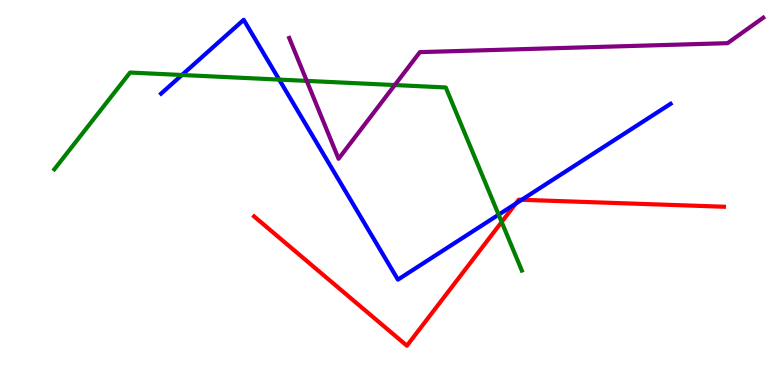[{'lines': ['blue', 'red'], 'intersections': [{'x': 6.65, 'y': 4.71}, {'x': 6.73, 'y': 4.81}]}, {'lines': ['green', 'red'], 'intersections': [{'x': 6.47, 'y': 4.23}]}, {'lines': ['purple', 'red'], 'intersections': []}, {'lines': ['blue', 'green'], 'intersections': [{'x': 2.35, 'y': 8.05}, {'x': 3.6, 'y': 7.93}, {'x': 6.43, 'y': 4.42}]}, {'lines': ['blue', 'purple'], 'intersections': []}, {'lines': ['green', 'purple'], 'intersections': [{'x': 3.96, 'y': 7.9}, {'x': 5.09, 'y': 7.79}]}]